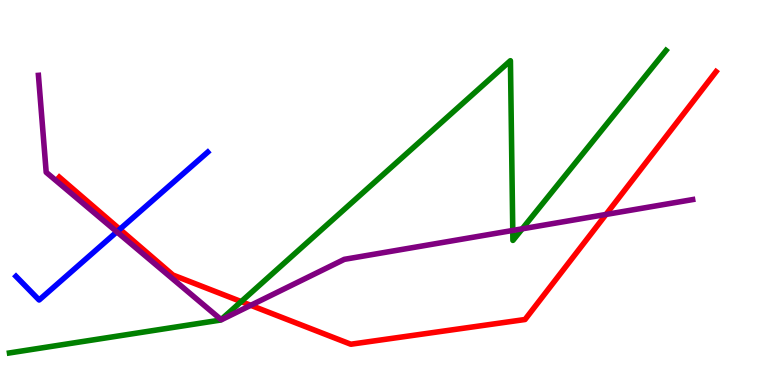[{'lines': ['blue', 'red'], 'intersections': [{'x': 1.55, 'y': 4.05}]}, {'lines': ['green', 'red'], 'intersections': [{'x': 3.11, 'y': 2.17}]}, {'lines': ['purple', 'red'], 'intersections': [{'x': 3.24, 'y': 2.07}, {'x': 7.82, 'y': 4.43}]}, {'lines': ['blue', 'green'], 'intersections': []}, {'lines': ['blue', 'purple'], 'intersections': [{'x': 1.51, 'y': 3.98}]}, {'lines': ['green', 'purple'], 'intersections': [{'x': 2.85, 'y': 1.7}, {'x': 6.62, 'y': 4.01}, {'x': 6.74, 'y': 4.06}]}]